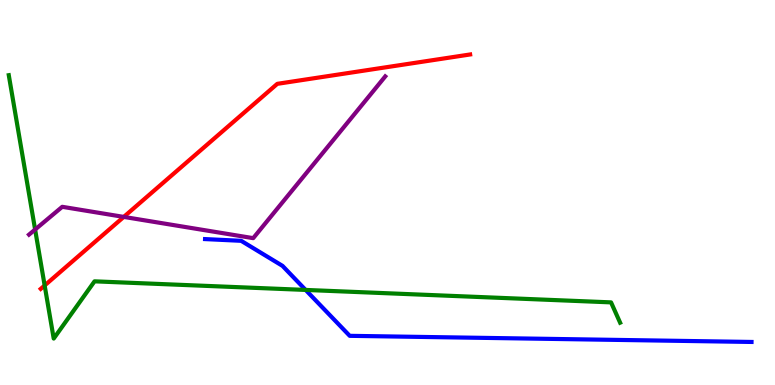[{'lines': ['blue', 'red'], 'intersections': []}, {'lines': ['green', 'red'], 'intersections': [{'x': 0.576, 'y': 2.59}]}, {'lines': ['purple', 'red'], 'intersections': [{'x': 1.6, 'y': 4.37}]}, {'lines': ['blue', 'green'], 'intersections': [{'x': 3.94, 'y': 2.47}]}, {'lines': ['blue', 'purple'], 'intersections': []}, {'lines': ['green', 'purple'], 'intersections': [{'x': 0.453, 'y': 4.04}]}]